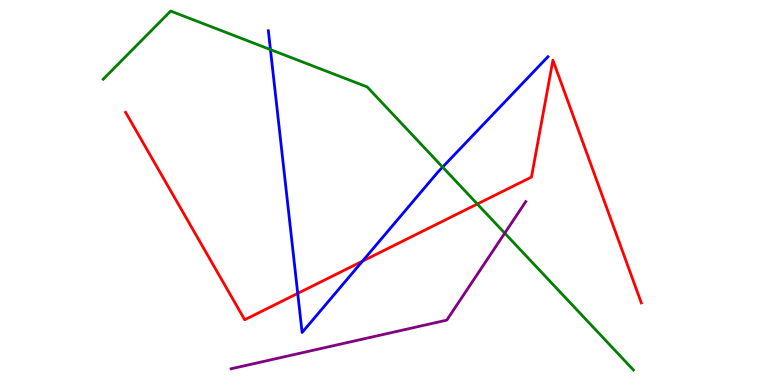[{'lines': ['blue', 'red'], 'intersections': [{'x': 3.84, 'y': 2.38}, {'x': 4.68, 'y': 3.22}]}, {'lines': ['green', 'red'], 'intersections': [{'x': 6.16, 'y': 4.7}]}, {'lines': ['purple', 'red'], 'intersections': []}, {'lines': ['blue', 'green'], 'intersections': [{'x': 3.49, 'y': 8.71}, {'x': 5.71, 'y': 5.66}]}, {'lines': ['blue', 'purple'], 'intersections': []}, {'lines': ['green', 'purple'], 'intersections': [{'x': 6.51, 'y': 3.94}]}]